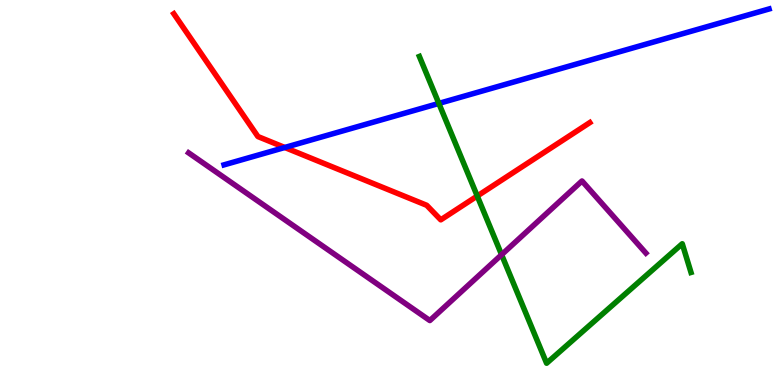[{'lines': ['blue', 'red'], 'intersections': [{'x': 3.67, 'y': 6.17}]}, {'lines': ['green', 'red'], 'intersections': [{'x': 6.16, 'y': 4.91}]}, {'lines': ['purple', 'red'], 'intersections': []}, {'lines': ['blue', 'green'], 'intersections': [{'x': 5.66, 'y': 7.31}]}, {'lines': ['blue', 'purple'], 'intersections': []}, {'lines': ['green', 'purple'], 'intersections': [{'x': 6.47, 'y': 3.38}]}]